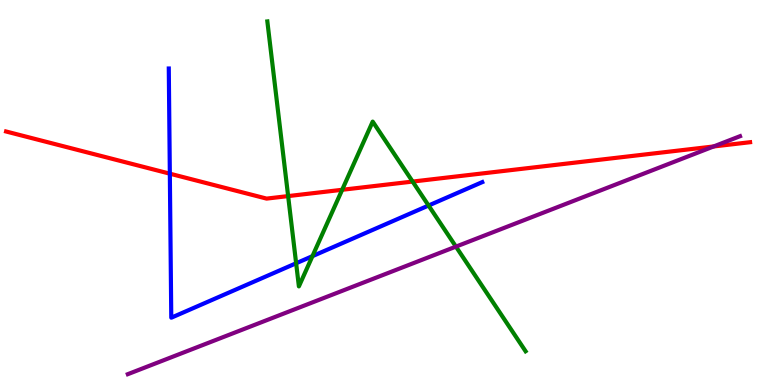[{'lines': ['blue', 'red'], 'intersections': [{'x': 2.19, 'y': 5.49}]}, {'lines': ['green', 'red'], 'intersections': [{'x': 3.72, 'y': 4.91}, {'x': 4.42, 'y': 5.07}, {'x': 5.32, 'y': 5.28}]}, {'lines': ['purple', 'red'], 'intersections': [{'x': 9.21, 'y': 6.2}]}, {'lines': ['blue', 'green'], 'intersections': [{'x': 3.82, 'y': 3.16}, {'x': 4.03, 'y': 3.35}, {'x': 5.53, 'y': 4.66}]}, {'lines': ['blue', 'purple'], 'intersections': []}, {'lines': ['green', 'purple'], 'intersections': [{'x': 5.88, 'y': 3.59}]}]